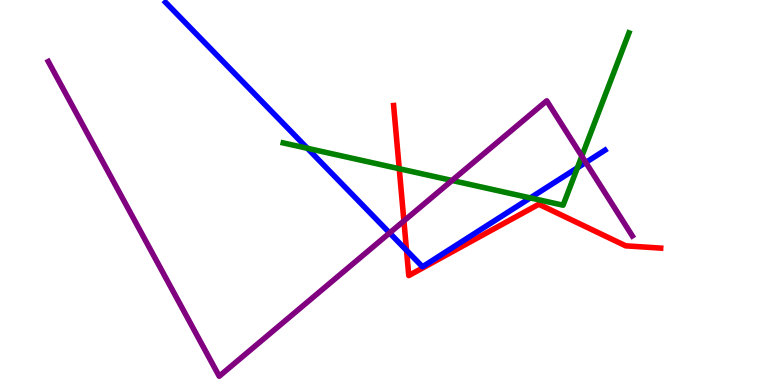[{'lines': ['blue', 'red'], 'intersections': [{'x': 5.25, 'y': 3.5}]}, {'lines': ['green', 'red'], 'intersections': [{'x': 5.15, 'y': 5.62}]}, {'lines': ['purple', 'red'], 'intersections': [{'x': 5.21, 'y': 4.26}]}, {'lines': ['blue', 'green'], 'intersections': [{'x': 3.97, 'y': 6.15}, {'x': 6.84, 'y': 4.86}, {'x': 7.45, 'y': 5.64}]}, {'lines': ['blue', 'purple'], 'intersections': [{'x': 5.03, 'y': 3.95}, {'x': 7.56, 'y': 5.78}]}, {'lines': ['green', 'purple'], 'intersections': [{'x': 5.83, 'y': 5.31}, {'x': 7.51, 'y': 5.94}]}]